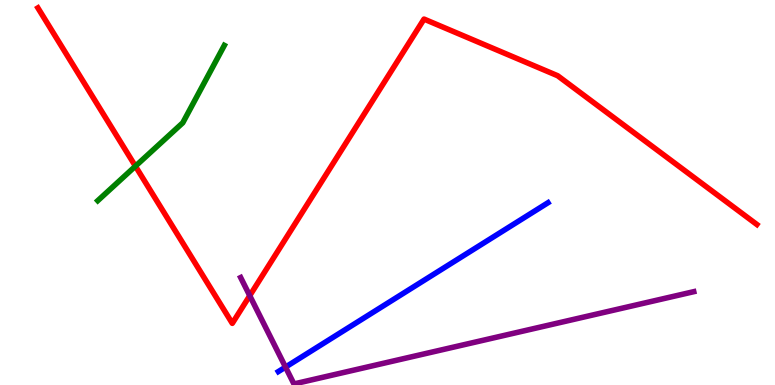[{'lines': ['blue', 'red'], 'intersections': []}, {'lines': ['green', 'red'], 'intersections': [{'x': 1.75, 'y': 5.68}]}, {'lines': ['purple', 'red'], 'intersections': [{'x': 3.22, 'y': 2.32}]}, {'lines': ['blue', 'green'], 'intersections': []}, {'lines': ['blue', 'purple'], 'intersections': [{'x': 3.68, 'y': 0.465}]}, {'lines': ['green', 'purple'], 'intersections': []}]